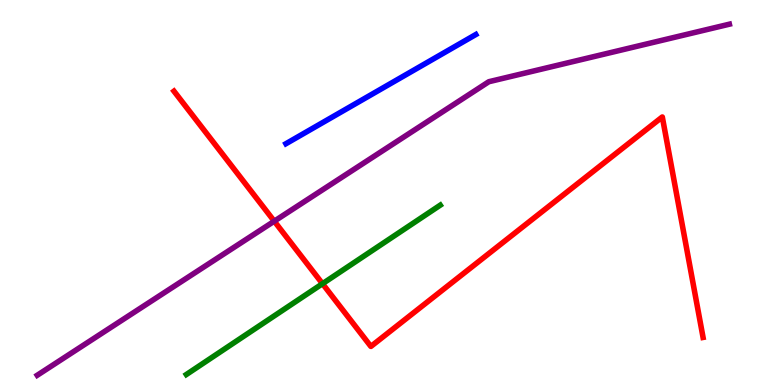[{'lines': ['blue', 'red'], 'intersections': []}, {'lines': ['green', 'red'], 'intersections': [{'x': 4.16, 'y': 2.63}]}, {'lines': ['purple', 'red'], 'intersections': [{'x': 3.54, 'y': 4.25}]}, {'lines': ['blue', 'green'], 'intersections': []}, {'lines': ['blue', 'purple'], 'intersections': []}, {'lines': ['green', 'purple'], 'intersections': []}]